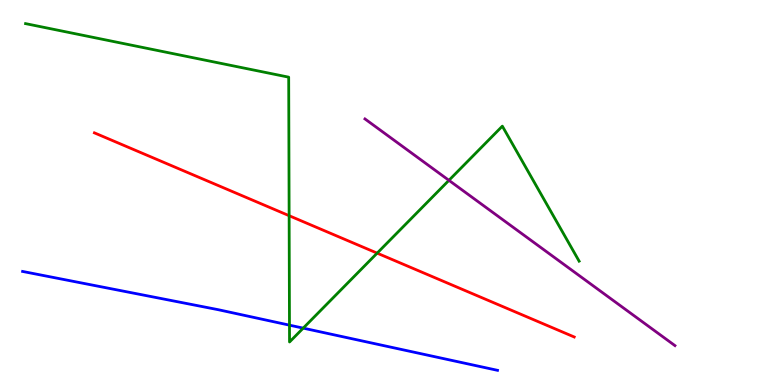[{'lines': ['blue', 'red'], 'intersections': []}, {'lines': ['green', 'red'], 'intersections': [{'x': 3.73, 'y': 4.4}, {'x': 4.87, 'y': 3.43}]}, {'lines': ['purple', 'red'], 'intersections': []}, {'lines': ['blue', 'green'], 'intersections': [{'x': 3.74, 'y': 1.55}, {'x': 3.91, 'y': 1.48}]}, {'lines': ['blue', 'purple'], 'intersections': []}, {'lines': ['green', 'purple'], 'intersections': [{'x': 5.79, 'y': 5.32}]}]